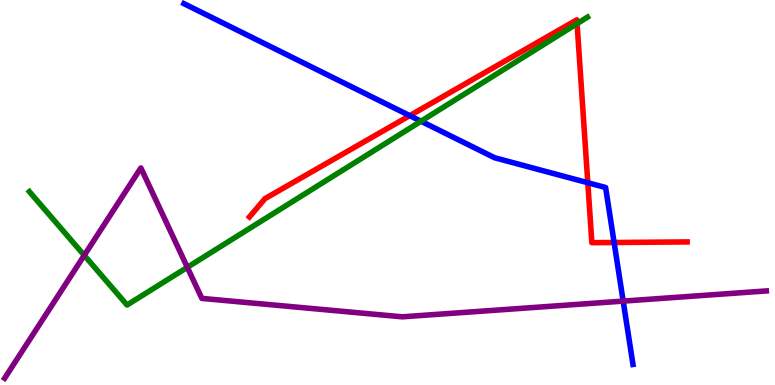[{'lines': ['blue', 'red'], 'intersections': [{'x': 5.29, 'y': 7.0}, {'x': 7.58, 'y': 5.25}, {'x': 7.92, 'y': 3.7}]}, {'lines': ['green', 'red'], 'intersections': [{'x': 7.45, 'y': 9.39}]}, {'lines': ['purple', 'red'], 'intersections': []}, {'lines': ['blue', 'green'], 'intersections': [{'x': 5.43, 'y': 6.85}]}, {'lines': ['blue', 'purple'], 'intersections': [{'x': 8.04, 'y': 2.18}]}, {'lines': ['green', 'purple'], 'intersections': [{'x': 1.09, 'y': 3.37}, {'x': 2.42, 'y': 3.06}]}]